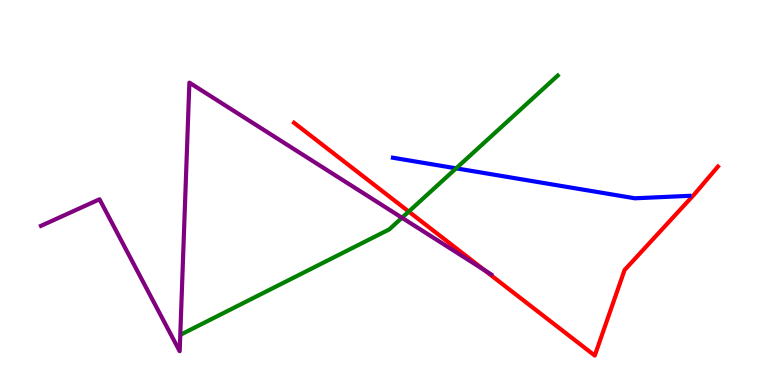[{'lines': ['blue', 'red'], 'intersections': []}, {'lines': ['green', 'red'], 'intersections': [{'x': 5.27, 'y': 4.5}]}, {'lines': ['purple', 'red'], 'intersections': [{'x': 6.25, 'y': 2.99}]}, {'lines': ['blue', 'green'], 'intersections': [{'x': 5.89, 'y': 5.63}]}, {'lines': ['blue', 'purple'], 'intersections': []}, {'lines': ['green', 'purple'], 'intersections': [{'x': 5.19, 'y': 4.34}]}]